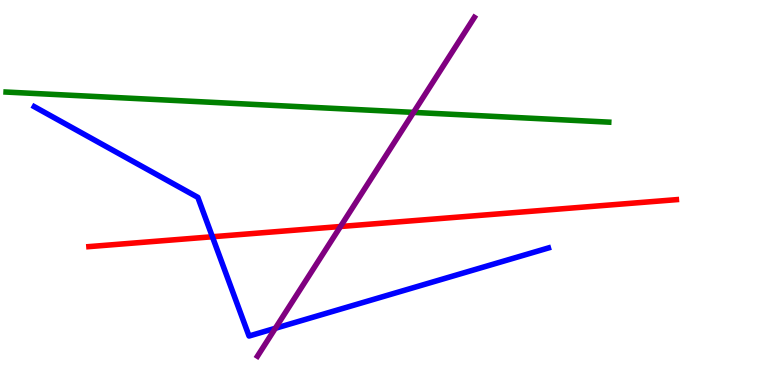[{'lines': ['blue', 'red'], 'intersections': [{'x': 2.74, 'y': 3.85}]}, {'lines': ['green', 'red'], 'intersections': []}, {'lines': ['purple', 'red'], 'intersections': [{'x': 4.39, 'y': 4.12}]}, {'lines': ['blue', 'green'], 'intersections': []}, {'lines': ['blue', 'purple'], 'intersections': [{'x': 3.55, 'y': 1.47}]}, {'lines': ['green', 'purple'], 'intersections': [{'x': 5.34, 'y': 7.08}]}]